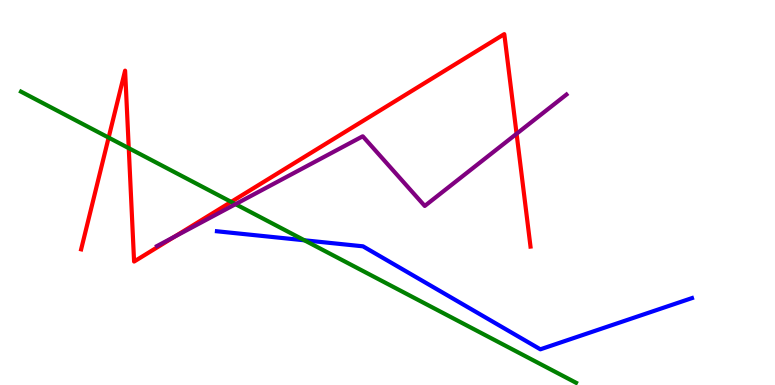[{'lines': ['blue', 'red'], 'intersections': []}, {'lines': ['green', 'red'], 'intersections': [{'x': 1.4, 'y': 6.43}, {'x': 1.66, 'y': 6.15}, {'x': 2.98, 'y': 4.76}]}, {'lines': ['purple', 'red'], 'intersections': [{'x': 2.25, 'y': 3.85}, {'x': 6.67, 'y': 6.53}]}, {'lines': ['blue', 'green'], 'intersections': [{'x': 3.93, 'y': 3.76}]}, {'lines': ['blue', 'purple'], 'intersections': []}, {'lines': ['green', 'purple'], 'intersections': [{'x': 3.04, 'y': 4.7}]}]